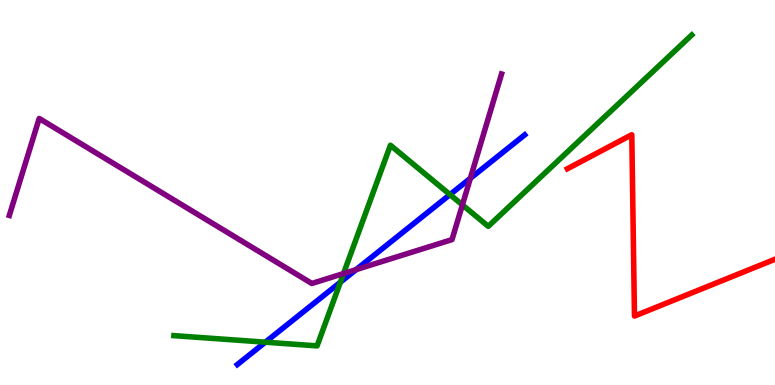[{'lines': ['blue', 'red'], 'intersections': []}, {'lines': ['green', 'red'], 'intersections': []}, {'lines': ['purple', 'red'], 'intersections': []}, {'lines': ['blue', 'green'], 'intersections': [{'x': 3.42, 'y': 1.11}, {'x': 4.39, 'y': 2.67}, {'x': 5.81, 'y': 4.95}]}, {'lines': ['blue', 'purple'], 'intersections': [{'x': 4.6, 'y': 3.0}, {'x': 6.07, 'y': 5.37}]}, {'lines': ['green', 'purple'], 'intersections': [{'x': 4.43, 'y': 2.89}, {'x': 5.97, 'y': 4.68}]}]